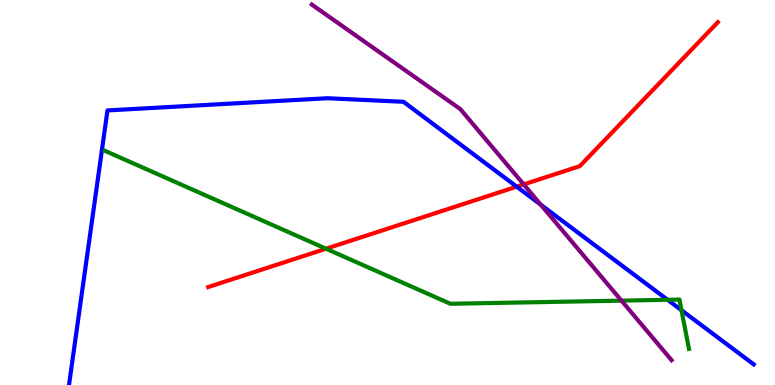[{'lines': ['blue', 'red'], 'intersections': [{'x': 6.67, 'y': 5.15}]}, {'lines': ['green', 'red'], 'intersections': [{'x': 4.21, 'y': 3.54}]}, {'lines': ['purple', 'red'], 'intersections': [{'x': 6.76, 'y': 5.21}]}, {'lines': ['blue', 'green'], 'intersections': [{'x': 8.61, 'y': 2.21}, {'x': 8.79, 'y': 1.94}]}, {'lines': ['blue', 'purple'], 'intersections': [{'x': 6.98, 'y': 4.68}]}, {'lines': ['green', 'purple'], 'intersections': [{'x': 8.02, 'y': 2.19}]}]